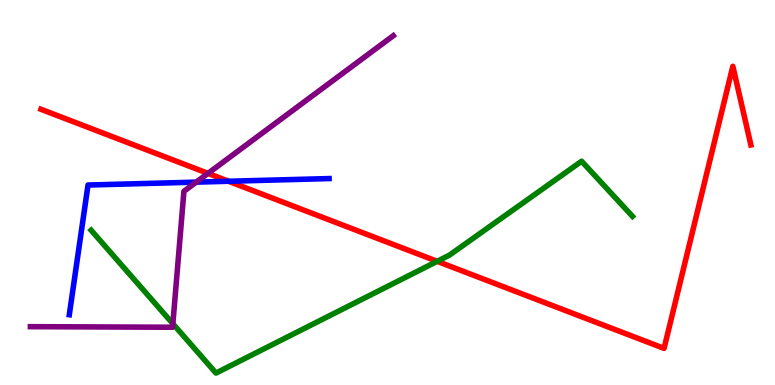[{'lines': ['blue', 'red'], 'intersections': [{'x': 2.95, 'y': 5.29}]}, {'lines': ['green', 'red'], 'intersections': [{'x': 5.64, 'y': 3.21}]}, {'lines': ['purple', 'red'], 'intersections': [{'x': 2.68, 'y': 5.5}]}, {'lines': ['blue', 'green'], 'intersections': []}, {'lines': ['blue', 'purple'], 'intersections': [{'x': 2.53, 'y': 5.27}]}, {'lines': ['green', 'purple'], 'intersections': [{'x': 2.23, 'y': 1.59}]}]